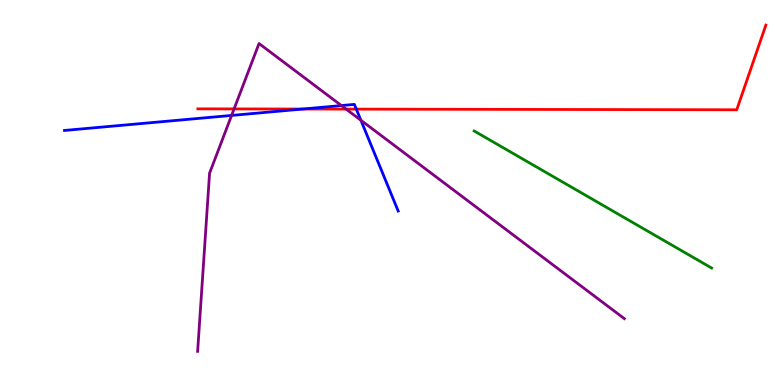[{'lines': ['blue', 'red'], 'intersections': [{'x': 3.91, 'y': 7.17}, {'x': 4.6, 'y': 7.17}]}, {'lines': ['green', 'red'], 'intersections': []}, {'lines': ['purple', 'red'], 'intersections': [{'x': 3.02, 'y': 7.17}, {'x': 4.47, 'y': 7.17}]}, {'lines': ['blue', 'green'], 'intersections': []}, {'lines': ['blue', 'purple'], 'intersections': [{'x': 2.99, 'y': 7.0}, {'x': 4.4, 'y': 7.26}, {'x': 4.66, 'y': 6.88}]}, {'lines': ['green', 'purple'], 'intersections': []}]